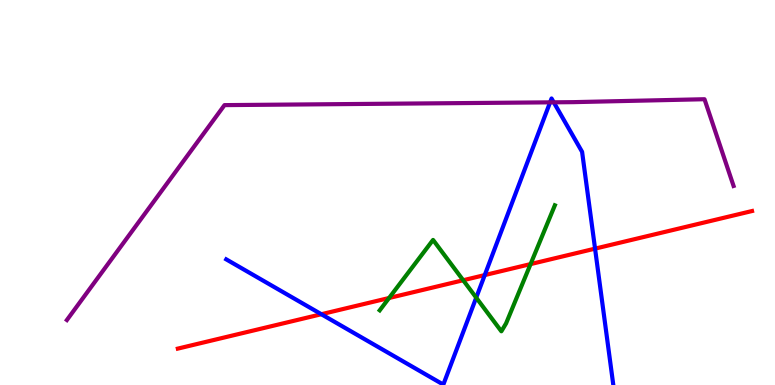[{'lines': ['blue', 'red'], 'intersections': [{'x': 4.15, 'y': 1.84}, {'x': 6.25, 'y': 2.86}, {'x': 7.68, 'y': 3.54}]}, {'lines': ['green', 'red'], 'intersections': [{'x': 5.02, 'y': 2.26}, {'x': 5.98, 'y': 2.72}, {'x': 6.85, 'y': 3.14}]}, {'lines': ['purple', 'red'], 'intersections': []}, {'lines': ['blue', 'green'], 'intersections': [{'x': 6.14, 'y': 2.27}]}, {'lines': ['blue', 'purple'], 'intersections': [{'x': 7.1, 'y': 7.34}, {'x': 7.15, 'y': 7.34}]}, {'lines': ['green', 'purple'], 'intersections': []}]